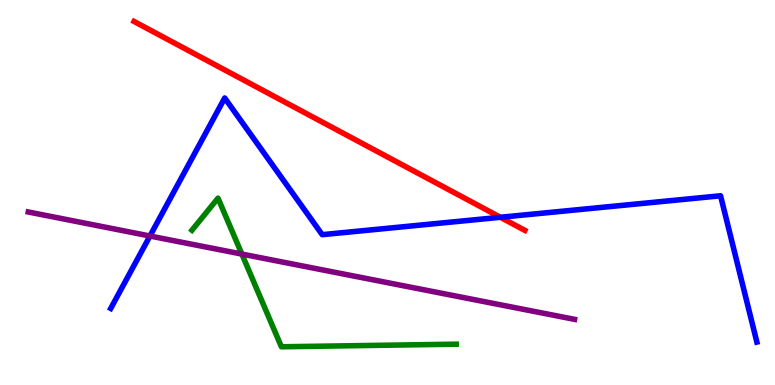[{'lines': ['blue', 'red'], 'intersections': [{'x': 6.46, 'y': 4.36}]}, {'lines': ['green', 'red'], 'intersections': []}, {'lines': ['purple', 'red'], 'intersections': []}, {'lines': ['blue', 'green'], 'intersections': []}, {'lines': ['blue', 'purple'], 'intersections': [{'x': 1.93, 'y': 3.87}]}, {'lines': ['green', 'purple'], 'intersections': [{'x': 3.12, 'y': 3.4}]}]